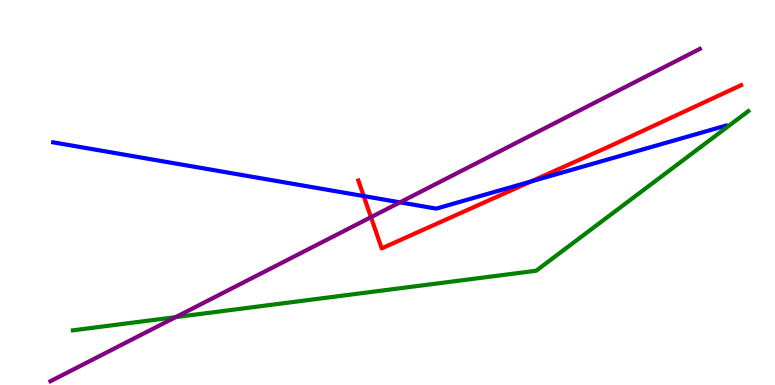[{'lines': ['blue', 'red'], 'intersections': [{'x': 4.69, 'y': 4.91}, {'x': 6.85, 'y': 5.29}]}, {'lines': ['green', 'red'], 'intersections': []}, {'lines': ['purple', 'red'], 'intersections': [{'x': 4.79, 'y': 4.36}]}, {'lines': ['blue', 'green'], 'intersections': []}, {'lines': ['blue', 'purple'], 'intersections': [{'x': 5.16, 'y': 4.74}]}, {'lines': ['green', 'purple'], 'intersections': [{'x': 2.27, 'y': 1.76}]}]